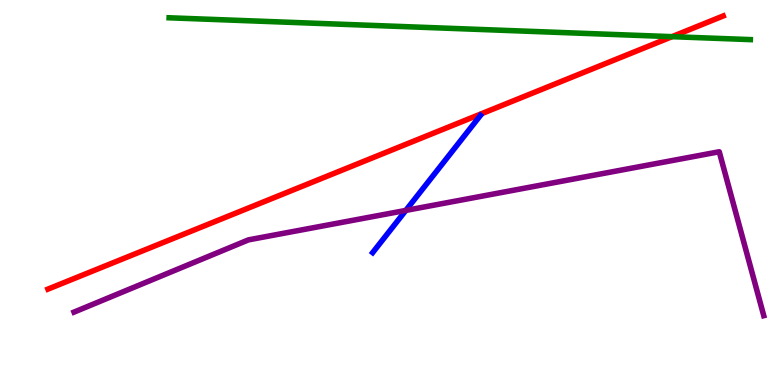[{'lines': ['blue', 'red'], 'intersections': []}, {'lines': ['green', 'red'], 'intersections': [{'x': 8.67, 'y': 9.05}]}, {'lines': ['purple', 'red'], 'intersections': []}, {'lines': ['blue', 'green'], 'intersections': []}, {'lines': ['blue', 'purple'], 'intersections': [{'x': 5.24, 'y': 4.53}]}, {'lines': ['green', 'purple'], 'intersections': []}]